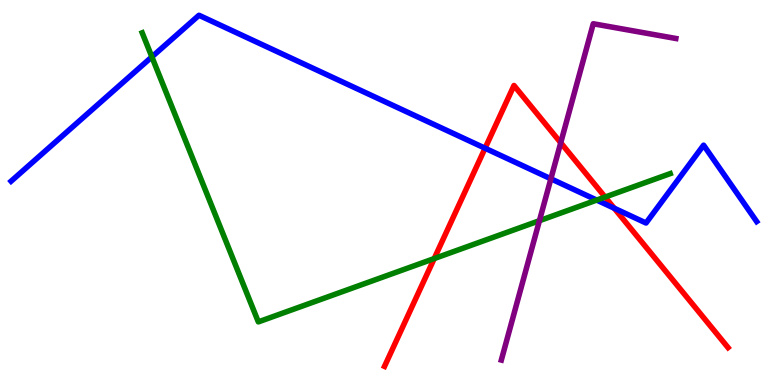[{'lines': ['blue', 'red'], 'intersections': [{'x': 6.26, 'y': 6.15}, {'x': 7.93, 'y': 4.59}]}, {'lines': ['green', 'red'], 'intersections': [{'x': 5.6, 'y': 3.28}, {'x': 7.81, 'y': 4.88}]}, {'lines': ['purple', 'red'], 'intersections': [{'x': 7.24, 'y': 6.29}]}, {'lines': ['blue', 'green'], 'intersections': [{'x': 1.96, 'y': 8.52}, {'x': 7.7, 'y': 4.8}]}, {'lines': ['blue', 'purple'], 'intersections': [{'x': 7.11, 'y': 5.36}]}, {'lines': ['green', 'purple'], 'intersections': [{'x': 6.96, 'y': 4.27}]}]